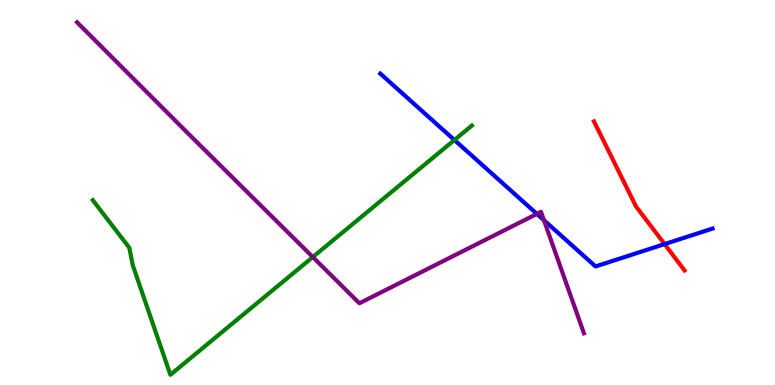[{'lines': ['blue', 'red'], 'intersections': [{'x': 8.58, 'y': 3.66}]}, {'lines': ['green', 'red'], 'intersections': []}, {'lines': ['purple', 'red'], 'intersections': []}, {'lines': ['blue', 'green'], 'intersections': [{'x': 5.86, 'y': 6.36}]}, {'lines': ['blue', 'purple'], 'intersections': [{'x': 6.93, 'y': 4.44}, {'x': 7.02, 'y': 4.28}]}, {'lines': ['green', 'purple'], 'intersections': [{'x': 4.04, 'y': 3.32}]}]